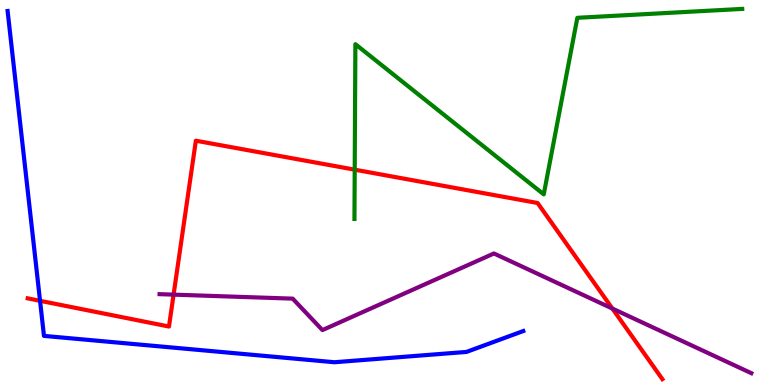[{'lines': ['blue', 'red'], 'intersections': [{'x': 0.517, 'y': 2.19}]}, {'lines': ['green', 'red'], 'intersections': [{'x': 4.58, 'y': 5.59}]}, {'lines': ['purple', 'red'], 'intersections': [{'x': 2.24, 'y': 2.35}, {'x': 7.9, 'y': 1.99}]}, {'lines': ['blue', 'green'], 'intersections': []}, {'lines': ['blue', 'purple'], 'intersections': []}, {'lines': ['green', 'purple'], 'intersections': []}]